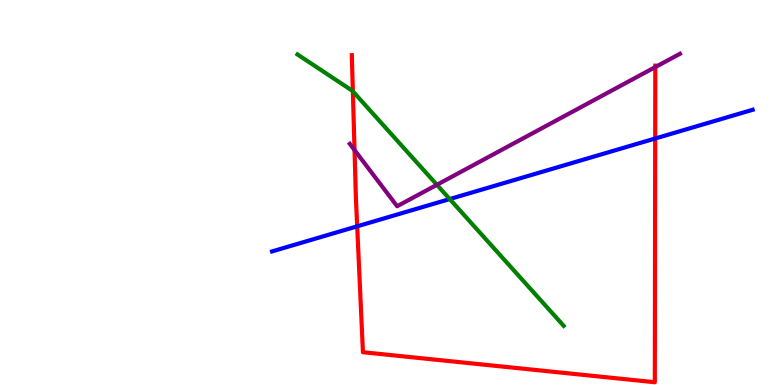[{'lines': ['blue', 'red'], 'intersections': [{'x': 4.61, 'y': 4.12}, {'x': 8.45, 'y': 6.4}]}, {'lines': ['green', 'red'], 'intersections': [{'x': 4.55, 'y': 7.63}]}, {'lines': ['purple', 'red'], 'intersections': [{'x': 4.57, 'y': 6.1}, {'x': 8.46, 'y': 8.26}]}, {'lines': ['blue', 'green'], 'intersections': [{'x': 5.8, 'y': 4.83}]}, {'lines': ['blue', 'purple'], 'intersections': []}, {'lines': ['green', 'purple'], 'intersections': [{'x': 5.64, 'y': 5.2}]}]